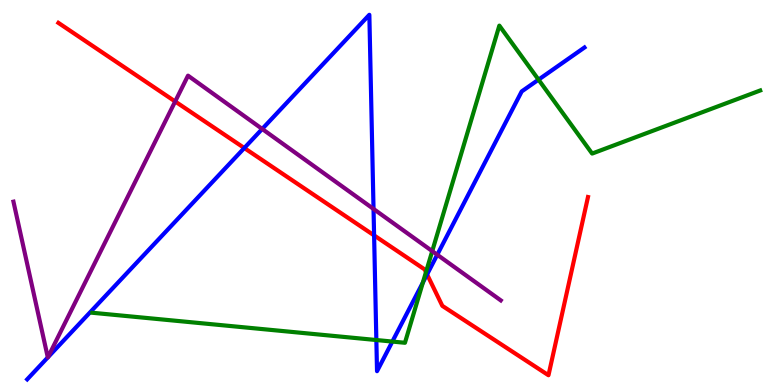[{'lines': ['blue', 'red'], 'intersections': [{'x': 3.15, 'y': 6.16}, {'x': 4.83, 'y': 3.89}, {'x': 5.51, 'y': 2.87}]}, {'lines': ['green', 'red'], 'intersections': [{'x': 5.5, 'y': 2.93}]}, {'lines': ['purple', 'red'], 'intersections': [{'x': 2.26, 'y': 7.36}]}, {'lines': ['blue', 'green'], 'intersections': [{'x': 4.86, 'y': 1.17}, {'x': 5.06, 'y': 1.13}, {'x': 5.46, 'y': 2.66}, {'x': 6.95, 'y': 7.93}]}, {'lines': ['blue', 'purple'], 'intersections': [{'x': 0.617, 'y': 0.717}, {'x': 0.619, 'y': 0.721}, {'x': 3.38, 'y': 6.65}, {'x': 4.82, 'y': 4.57}, {'x': 5.64, 'y': 3.38}]}, {'lines': ['green', 'purple'], 'intersections': [{'x': 5.58, 'y': 3.48}]}]